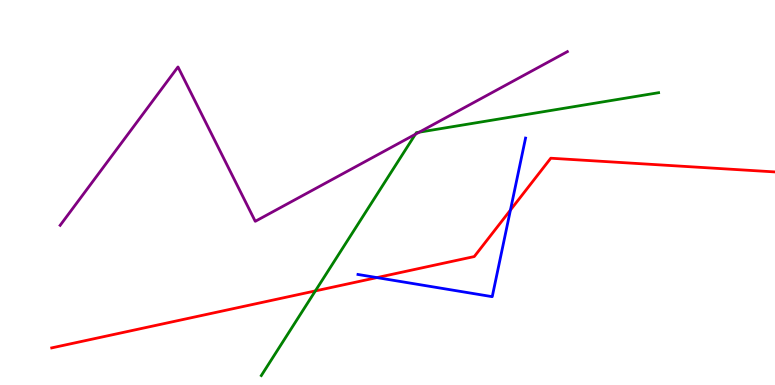[{'lines': ['blue', 'red'], 'intersections': [{'x': 4.86, 'y': 2.79}, {'x': 6.59, 'y': 4.54}]}, {'lines': ['green', 'red'], 'intersections': [{'x': 4.07, 'y': 2.44}]}, {'lines': ['purple', 'red'], 'intersections': []}, {'lines': ['blue', 'green'], 'intersections': []}, {'lines': ['blue', 'purple'], 'intersections': []}, {'lines': ['green', 'purple'], 'intersections': [{'x': 5.36, 'y': 6.51}, {'x': 5.41, 'y': 6.57}]}]